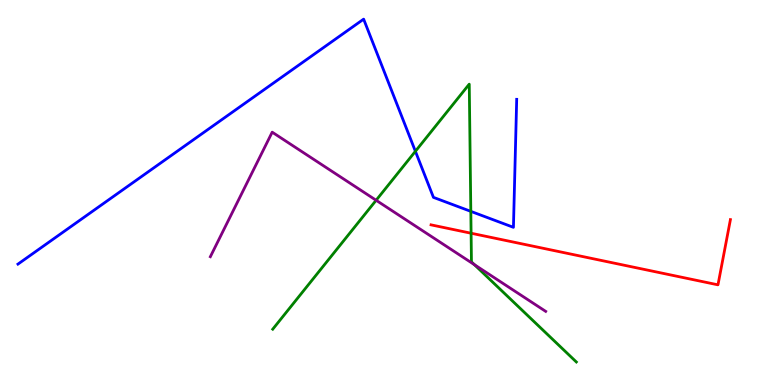[{'lines': ['blue', 'red'], 'intersections': []}, {'lines': ['green', 'red'], 'intersections': [{'x': 6.08, 'y': 3.94}]}, {'lines': ['purple', 'red'], 'intersections': []}, {'lines': ['blue', 'green'], 'intersections': [{'x': 5.36, 'y': 6.07}, {'x': 6.08, 'y': 4.51}]}, {'lines': ['blue', 'purple'], 'intersections': []}, {'lines': ['green', 'purple'], 'intersections': [{'x': 4.85, 'y': 4.8}, {'x': 6.12, 'y': 3.13}]}]